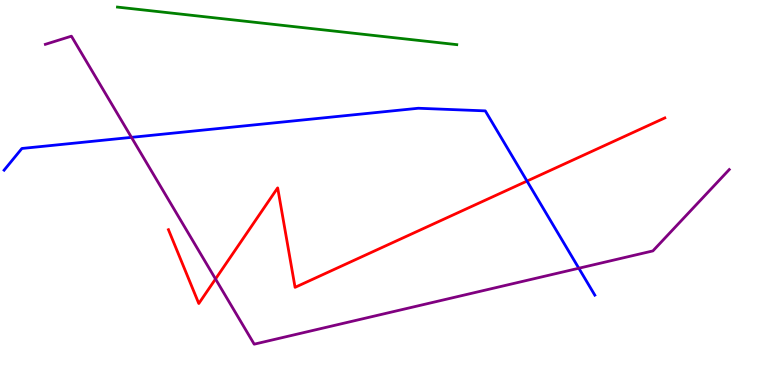[{'lines': ['blue', 'red'], 'intersections': [{'x': 6.8, 'y': 5.3}]}, {'lines': ['green', 'red'], 'intersections': []}, {'lines': ['purple', 'red'], 'intersections': [{'x': 2.78, 'y': 2.75}]}, {'lines': ['blue', 'green'], 'intersections': []}, {'lines': ['blue', 'purple'], 'intersections': [{'x': 1.7, 'y': 6.43}, {'x': 7.47, 'y': 3.03}]}, {'lines': ['green', 'purple'], 'intersections': []}]